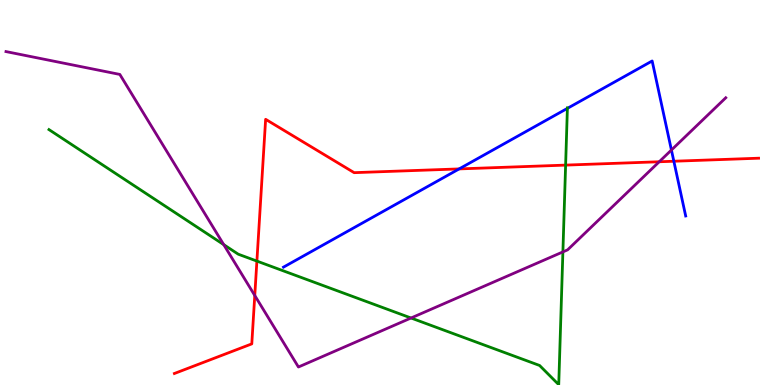[{'lines': ['blue', 'red'], 'intersections': [{'x': 5.92, 'y': 5.61}, {'x': 8.69, 'y': 5.81}]}, {'lines': ['green', 'red'], 'intersections': [{'x': 3.31, 'y': 3.22}, {'x': 7.3, 'y': 5.71}]}, {'lines': ['purple', 'red'], 'intersections': [{'x': 3.29, 'y': 2.32}, {'x': 8.51, 'y': 5.8}]}, {'lines': ['blue', 'green'], 'intersections': [{'x': 7.32, 'y': 7.19}]}, {'lines': ['blue', 'purple'], 'intersections': [{'x': 8.66, 'y': 6.1}]}, {'lines': ['green', 'purple'], 'intersections': [{'x': 2.89, 'y': 3.65}, {'x': 5.3, 'y': 1.74}, {'x': 7.26, 'y': 3.46}]}]